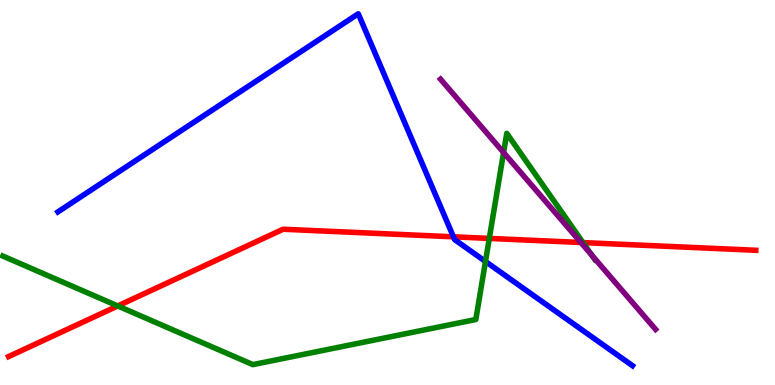[{'lines': ['blue', 'red'], 'intersections': [{'x': 5.85, 'y': 3.85}]}, {'lines': ['green', 'red'], 'intersections': [{'x': 1.52, 'y': 2.05}, {'x': 6.31, 'y': 3.81}, {'x': 7.52, 'y': 3.7}]}, {'lines': ['purple', 'red'], 'intersections': [{'x': 7.5, 'y': 3.7}]}, {'lines': ['blue', 'green'], 'intersections': [{'x': 6.26, 'y': 3.21}]}, {'lines': ['blue', 'purple'], 'intersections': []}, {'lines': ['green', 'purple'], 'intersections': [{'x': 6.5, 'y': 6.04}, {'x': 7.64, 'y': 3.37}]}]